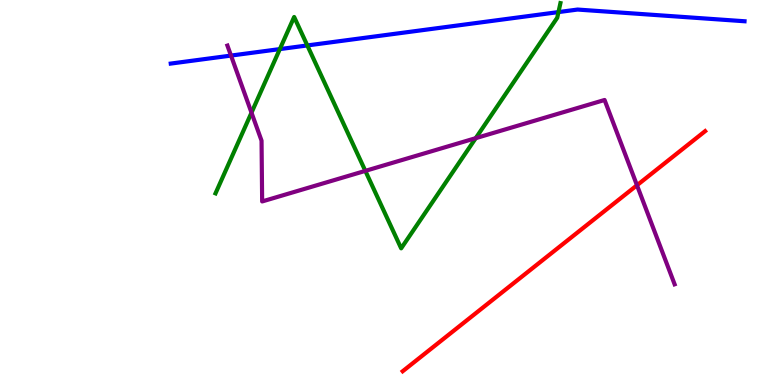[{'lines': ['blue', 'red'], 'intersections': []}, {'lines': ['green', 'red'], 'intersections': []}, {'lines': ['purple', 'red'], 'intersections': [{'x': 8.22, 'y': 5.19}]}, {'lines': ['blue', 'green'], 'intersections': [{'x': 3.61, 'y': 8.72}, {'x': 3.97, 'y': 8.82}, {'x': 7.21, 'y': 9.69}]}, {'lines': ['blue', 'purple'], 'intersections': [{'x': 2.98, 'y': 8.56}]}, {'lines': ['green', 'purple'], 'intersections': [{'x': 3.25, 'y': 7.07}, {'x': 4.71, 'y': 5.56}, {'x': 6.14, 'y': 6.41}]}]